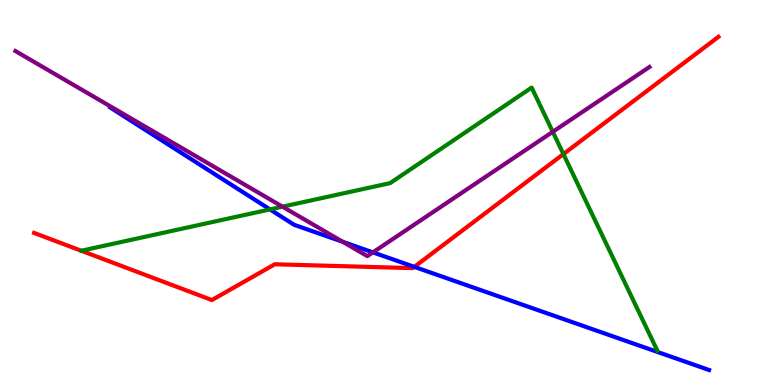[{'lines': ['blue', 'red'], 'intersections': [{'x': 5.35, 'y': 3.07}]}, {'lines': ['green', 'red'], 'intersections': [{'x': 7.27, 'y': 6.0}]}, {'lines': ['purple', 'red'], 'intersections': []}, {'lines': ['blue', 'green'], 'intersections': [{'x': 3.48, 'y': 4.56}]}, {'lines': ['blue', 'purple'], 'intersections': [{'x': 4.42, 'y': 3.72}, {'x': 4.81, 'y': 3.44}]}, {'lines': ['green', 'purple'], 'intersections': [{'x': 3.65, 'y': 4.63}, {'x': 7.13, 'y': 6.58}]}]